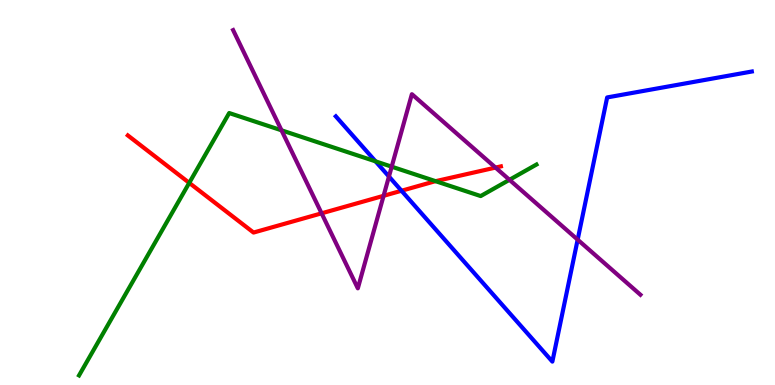[{'lines': ['blue', 'red'], 'intersections': [{'x': 5.18, 'y': 5.05}]}, {'lines': ['green', 'red'], 'intersections': [{'x': 2.44, 'y': 5.25}, {'x': 5.62, 'y': 5.29}]}, {'lines': ['purple', 'red'], 'intersections': [{'x': 4.15, 'y': 4.46}, {'x': 4.95, 'y': 4.91}, {'x': 6.39, 'y': 5.65}]}, {'lines': ['blue', 'green'], 'intersections': [{'x': 4.85, 'y': 5.81}]}, {'lines': ['blue', 'purple'], 'intersections': [{'x': 5.02, 'y': 5.41}, {'x': 7.45, 'y': 3.77}]}, {'lines': ['green', 'purple'], 'intersections': [{'x': 3.63, 'y': 6.62}, {'x': 5.05, 'y': 5.67}, {'x': 6.57, 'y': 5.33}]}]